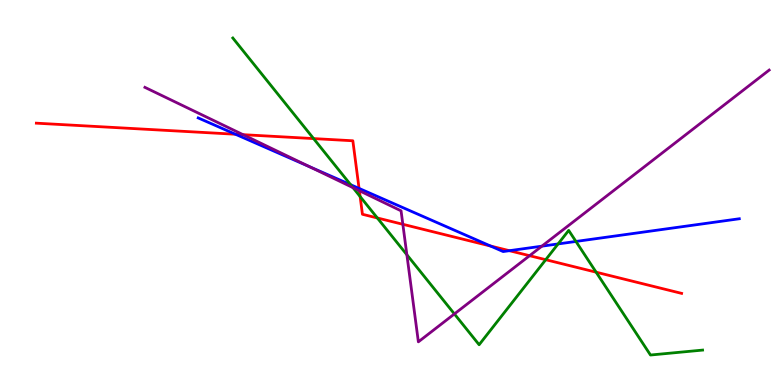[{'lines': ['blue', 'red'], 'intersections': [{'x': 3.04, 'y': 6.51}, {'x': 4.63, 'y': 5.11}, {'x': 6.33, 'y': 3.61}, {'x': 6.57, 'y': 3.49}]}, {'lines': ['green', 'red'], 'intersections': [{'x': 4.05, 'y': 6.4}, {'x': 4.65, 'y': 4.9}, {'x': 4.87, 'y': 4.34}, {'x': 7.04, 'y': 3.25}, {'x': 7.69, 'y': 2.93}]}, {'lines': ['purple', 'red'], 'intersections': [{'x': 3.14, 'y': 6.5}, {'x': 4.64, 'y': 5.05}, {'x': 5.2, 'y': 4.17}, {'x': 6.83, 'y': 3.36}]}, {'lines': ['blue', 'green'], 'intersections': [{'x': 4.52, 'y': 5.2}, {'x': 7.2, 'y': 3.66}, {'x': 7.43, 'y': 3.73}]}, {'lines': ['blue', 'purple'], 'intersections': [{'x': 3.99, 'y': 5.67}, {'x': 6.99, 'y': 3.61}]}, {'lines': ['green', 'purple'], 'intersections': [{'x': 4.55, 'y': 5.13}, {'x': 5.25, 'y': 3.38}, {'x': 5.86, 'y': 1.85}]}]